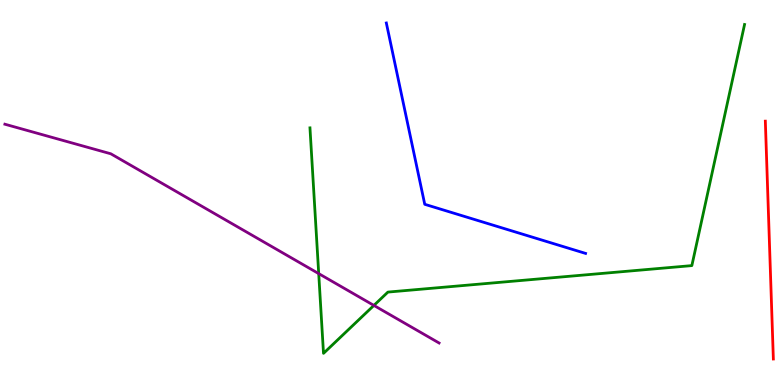[{'lines': ['blue', 'red'], 'intersections': []}, {'lines': ['green', 'red'], 'intersections': []}, {'lines': ['purple', 'red'], 'intersections': []}, {'lines': ['blue', 'green'], 'intersections': []}, {'lines': ['blue', 'purple'], 'intersections': []}, {'lines': ['green', 'purple'], 'intersections': [{'x': 4.11, 'y': 2.89}, {'x': 4.82, 'y': 2.07}]}]